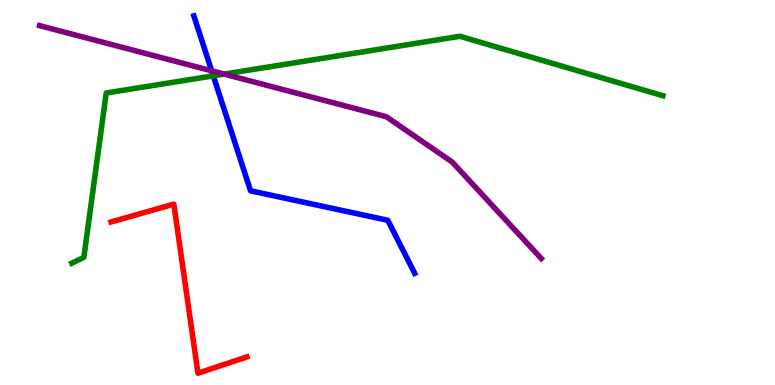[{'lines': ['blue', 'red'], 'intersections': []}, {'lines': ['green', 'red'], 'intersections': []}, {'lines': ['purple', 'red'], 'intersections': []}, {'lines': ['blue', 'green'], 'intersections': [{'x': 2.75, 'y': 8.03}]}, {'lines': ['blue', 'purple'], 'intersections': [{'x': 2.73, 'y': 8.16}]}, {'lines': ['green', 'purple'], 'intersections': [{'x': 2.89, 'y': 8.08}]}]